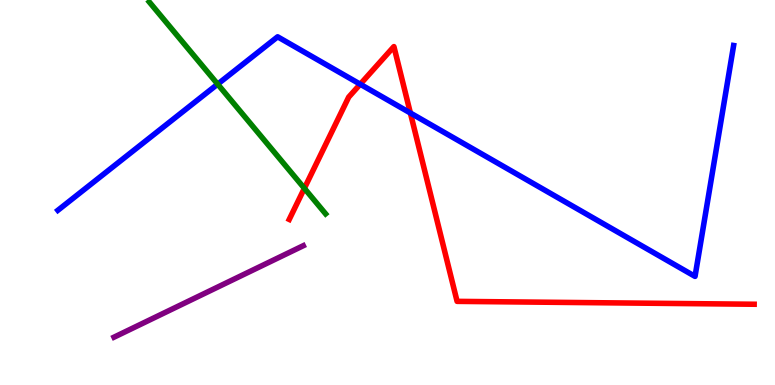[{'lines': ['blue', 'red'], 'intersections': [{'x': 4.65, 'y': 7.81}, {'x': 5.3, 'y': 7.06}]}, {'lines': ['green', 'red'], 'intersections': [{'x': 3.93, 'y': 5.11}]}, {'lines': ['purple', 'red'], 'intersections': []}, {'lines': ['blue', 'green'], 'intersections': [{'x': 2.81, 'y': 7.81}]}, {'lines': ['blue', 'purple'], 'intersections': []}, {'lines': ['green', 'purple'], 'intersections': []}]